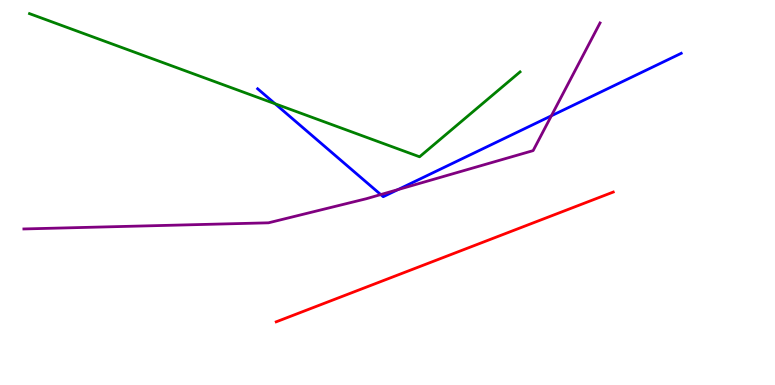[{'lines': ['blue', 'red'], 'intersections': []}, {'lines': ['green', 'red'], 'intersections': []}, {'lines': ['purple', 'red'], 'intersections': []}, {'lines': ['blue', 'green'], 'intersections': [{'x': 3.55, 'y': 7.3}]}, {'lines': ['blue', 'purple'], 'intersections': [{'x': 4.91, 'y': 4.95}, {'x': 5.13, 'y': 5.08}, {'x': 7.11, 'y': 6.99}]}, {'lines': ['green', 'purple'], 'intersections': []}]